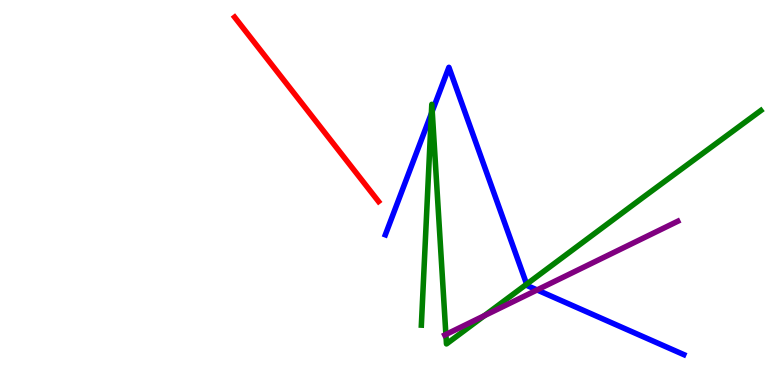[{'lines': ['blue', 'red'], 'intersections': []}, {'lines': ['green', 'red'], 'intersections': []}, {'lines': ['purple', 'red'], 'intersections': []}, {'lines': ['blue', 'green'], 'intersections': [{'x': 5.57, 'y': 7.05}, {'x': 5.58, 'y': 7.11}, {'x': 6.8, 'y': 2.62}]}, {'lines': ['blue', 'purple'], 'intersections': [{'x': 6.93, 'y': 2.47}]}, {'lines': ['green', 'purple'], 'intersections': [{'x': 5.75, 'y': 1.31}, {'x': 6.25, 'y': 1.8}]}]